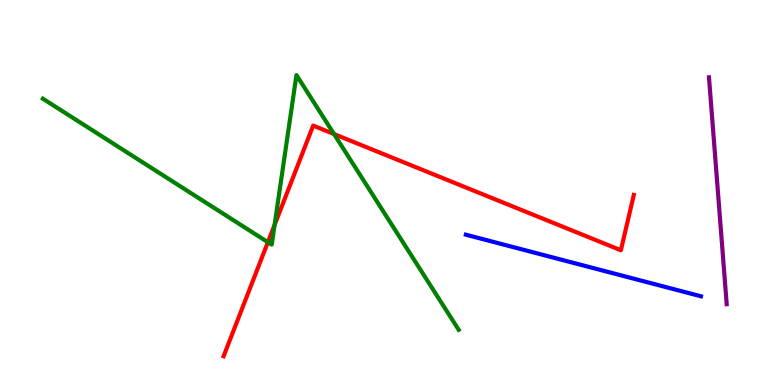[{'lines': ['blue', 'red'], 'intersections': []}, {'lines': ['green', 'red'], 'intersections': [{'x': 3.46, 'y': 3.71}, {'x': 3.54, 'y': 4.16}, {'x': 4.31, 'y': 6.52}]}, {'lines': ['purple', 'red'], 'intersections': []}, {'lines': ['blue', 'green'], 'intersections': []}, {'lines': ['blue', 'purple'], 'intersections': []}, {'lines': ['green', 'purple'], 'intersections': []}]